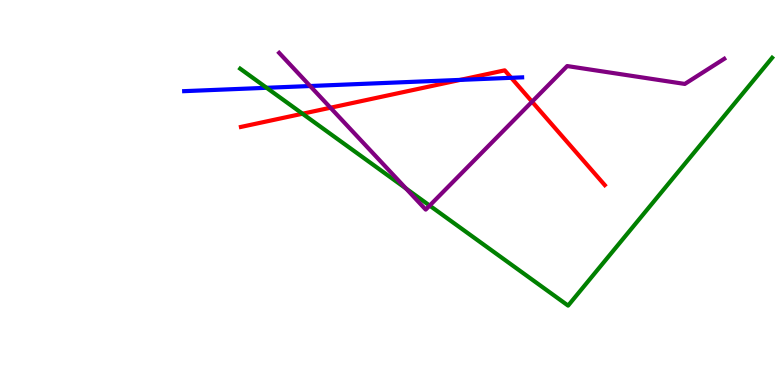[{'lines': ['blue', 'red'], 'intersections': [{'x': 5.94, 'y': 7.92}, {'x': 6.6, 'y': 7.98}]}, {'lines': ['green', 'red'], 'intersections': [{'x': 3.9, 'y': 7.05}]}, {'lines': ['purple', 'red'], 'intersections': [{'x': 4.26, 'y': 7.2}, {'x': 6.87, 'y': 7.36}]}, {'lines': ['blue', 'green'], 'intersections': [{'x': 3.44, 'y': 7.72}]}, {'lines': ['blue', 'purple'], 'intersections': [{'x': 4.0, 'y': 7.77}]}, {'lines': ['green', 'purple'], 'intersections': [{'x': 5.24, 'y': 5.1}, {'x': 5.54, 'y': 4.66}]}]